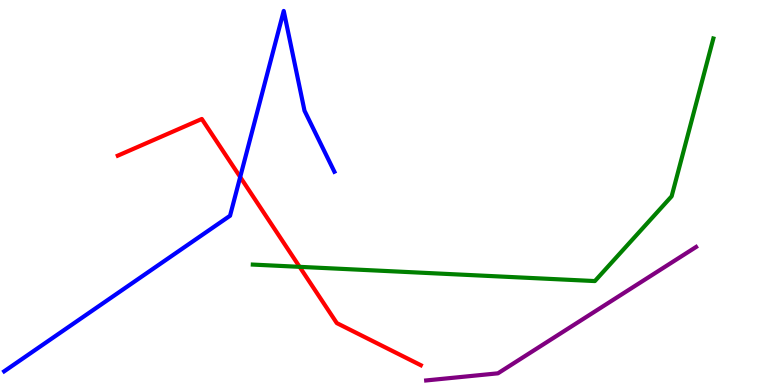[{'lines': ['blue', 'red'], 'intersections': [{'x': 3.1, 'y': 5.4}]}, {'lines': ['green', 'red'], 'intersections': [{'x': 3.87, 'y': 3.07}]}, {'lines': ['purple', 'red'], 'intersections': []}, {'lines': ['blue', 'green'], 'intersections': []}, {'lines': ['blue', 'purple'], 'intersections': []}, {'lines': ['green', 'purple'], 'intersections': []}]